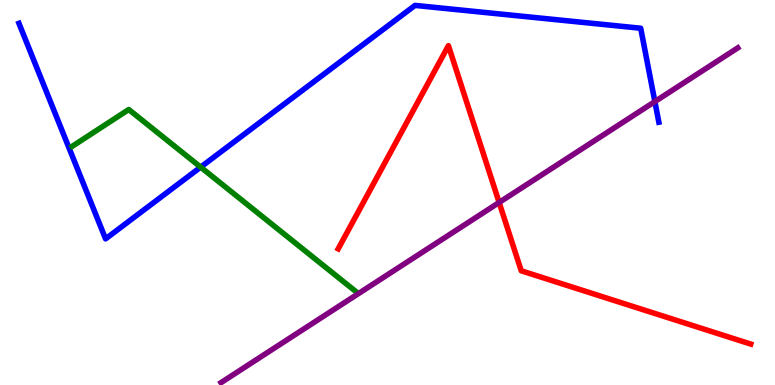[{'lines': ['blue', 'red'], 'intersections': []}, {'lines': ['green', 'red'], 'intersections': []}, {'lines': ['purple', 'red'], 'intersections': [{'x': 6.44, 'y': 4.74}]}, {'lines': ['blue', 'green'], 'intersections': [{'x': 2.59, 'y': 5.66}]}, {'lines': ['blue', 'purple'], 'intersections': [{'x': 8.45, 'y': 7.36}]}, {'lines': ['green', 'purple'], 'intersections': []}]